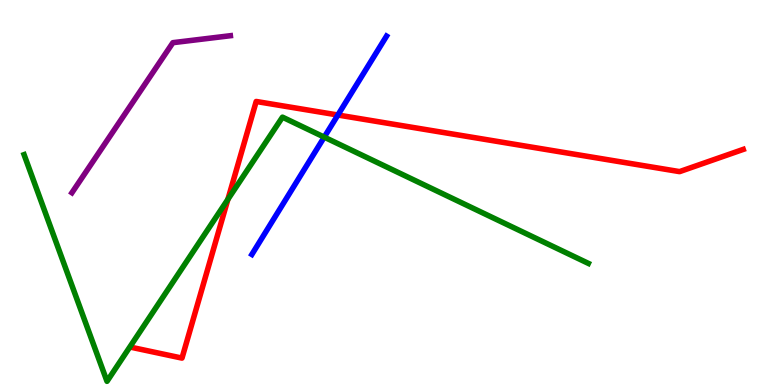[{'lines': ['blue', 'red'], 'intersections': [{'x': 4.36, 'y': 7.01}]}, {'lines': ['green', 'red'], 'intersections': [{'x': 2.94, 'y': 4.82}]}, {'lines': ['purple', 'red'], 'intersections': []}, {'lines': ['blue', 'green'], 'intersections': [{'x': 4.18, 'y': 6.44}]}, {'lines': ['blue', 'purple'], 'intersections': []}, {'lines': ['green', 'purple'], 'intersections': []}]